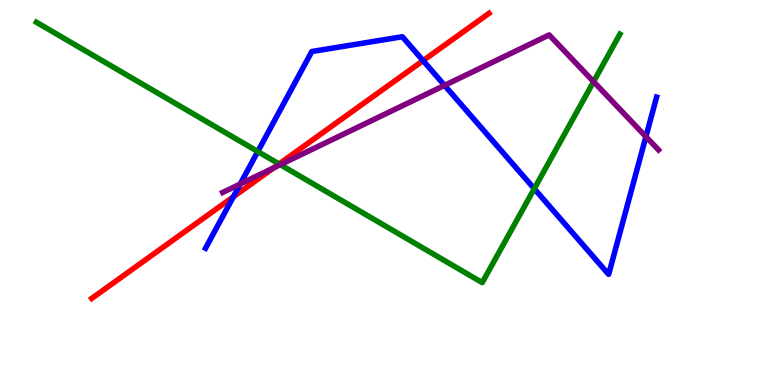[{'lines': ['blue', 'red'], 'intersections': [{'x': 3.01, 'y': 4.89}, {'x': 5.46, 'y': 8.43}]}, {'lines': ['green', 'red'], 'intersections': [{'x': 3.6, 'y': 5.74}]}, {'lines': ['purple', 'red'], 'intersections': [{'x': 3.53, 'y': 5.64}]}, {'lines': ['blue', 'green'], 'intersections': [{'x': 3.33, 'y': 6.06}, {'x': 6.89, 'y': 5.1}]}, {'lines': ['blue', 'purple'], 'intersections': [{'x': 3.1, 'y': 5.22}, {'x': 5.74, 'y': 7.78}, {'x': 8.33, 'y': 6.45}]}, {'lines': ['green', 'purple'], 'intersections': [{'x': 3.62, 'y': 5.72}, {'x': 7.66, 'y': 7.88}]}]